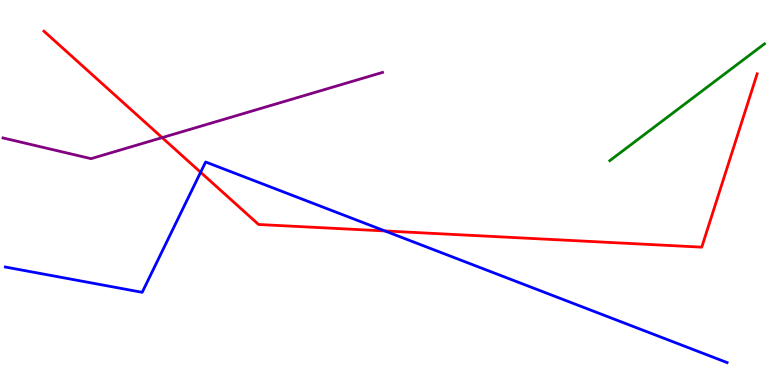[{'lines': ['blue', 'red'], 'intersections': [{'x': 2.59, 'y': 5.53}, {'x': 4.97, 'y': 4.0}]}, {'lines': ['green', 'red'], 'intersections': []}, {'lines': ['purple', 'red'], 'intersections': [{'x': 2.09, 'y': 6.43}]}, {'lines': ['blue', 'green'], 'intersections': []}, {'lines': ['blue', 'purple'], 'intersections': []}, {'lines': ['green', 'purple'], 'intersections': []}]